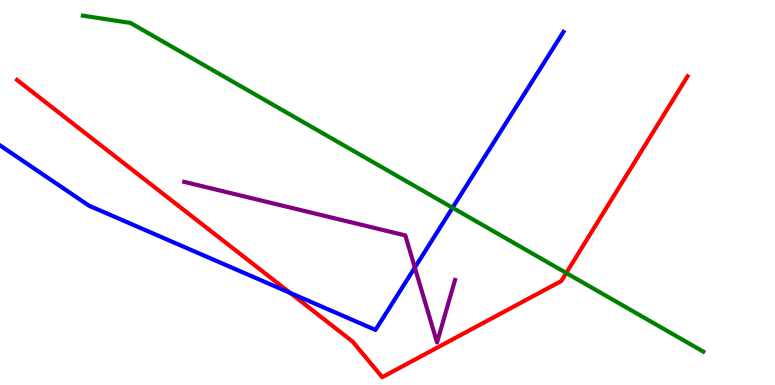[{'lines': ['blue', 'red'], 'intersections': [{'x': 3.74, 'y': 2.39}]}, {'lines': ['green', 'red'], 'intersections': [{'x': 7.31, 'y': 2.91}]}, {'lines': ['purple', 'red'], 'intersections': []}, {'lines': ['blue', 'green'], 'intersections': [{'x': 5.84, 'y': 4.6}]}, {'lines': ['blue', 'purple'], 'intersections': [{'x': 5.35, 'y': 3.05}]}, {'lines': ['green', 'purple'], 'intersections': []}]